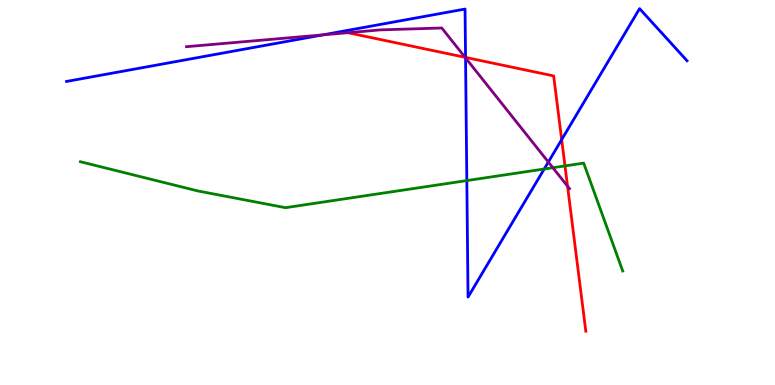[{'lines': ['blue', 'red'], 'intersections': [{'x': 6.01, 'y': 8.51}, {'x': 7.25, 'y': 6.37}]}, {'lines': ['green', 'red'], 'intersections': [{'x': 7.29, 'y': 5.69}]}, {'lines': ['purple', 'red'], 'intersections': [{'x': 6.0, 'y': 8.51}, {'x': 7.32, 'y': 5.16}]}, {'lines': ['blue', 'green'], 'intersections': [{'x': 6.02, 'y': 5.31}, {'x': 7.02, 'y': 5.61}]}, {'lines': ['blue', 'purple'], 'intersections': [{'x': 4.17, 'y': 9.09}, {'x': 6.01, 'y': 8.5}, {'x': 7.08, 'y': 5.79}]}, {'lines': ['green', 'purple'], 'intersections': [{'x': 7.13, 'y': 5.64}]}]